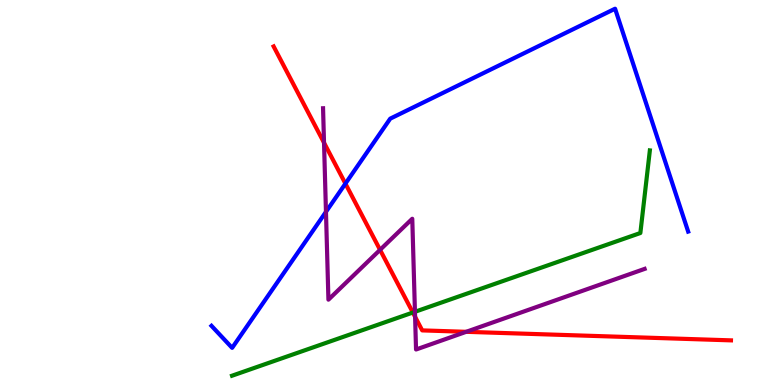[{'lines': ['blue', 'red'], 'intersections': [{'x': 4.46, 'y': 5.23}]}, {'lines': ['green', 'red'], 'intersections': [{'x': 5.33, 'y': 1.88}]}, {'lines': ['purple', 'red'], 'intersections': [{'x': 4.18, 'y': 6.29}, {'x': 4.9, 'y': 3.51}, {'x': 5.36, 'y': 1.77}, {'x': 6.02, 'y': 1.38}]}, {'lines': ['blue', 'green'], 'intersections': []}, {'lines': ['blue', 'purple'], 'intersections': [{'x': 4.21, 'y': 4.5}]}, {'lines': ['green', 'purple'], 'intersections': [{'x': 5.35, 'y': 1.9}]}]